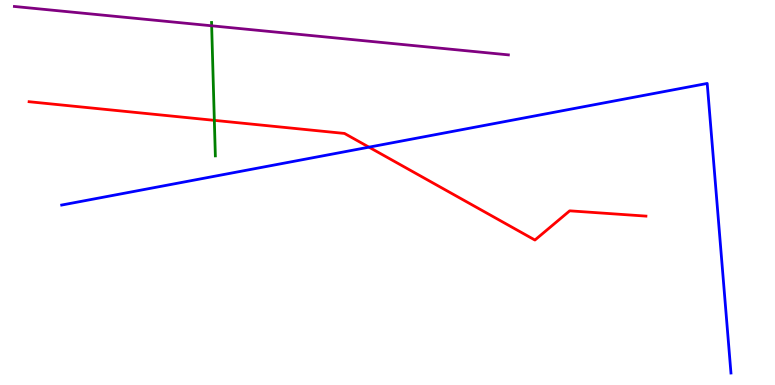[{'lines': ['blue', 'red'], 'intersections': [{'x': 4.76, 'y': 6.18}]}, {'lines': ['green', 'red'], 'intersections': [{'x': 2.77, 'y': 6.87}]}, {'lines': ['purple', 'red'], 'intersections': []}, {'lines': ['blue', 'green'], 'intersections': []}, {'lines': ['blue', 'purple'], 'intersections': []}, {'lines': ['green', 'purple'], 'intersections': [{'x': 2.73, 'y': 9.33}]}]